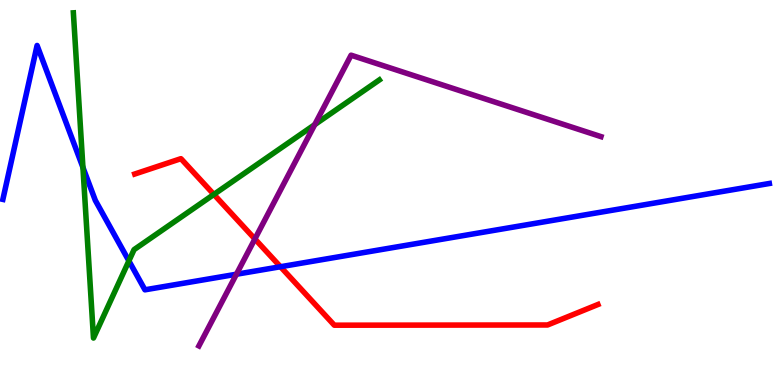[{'lines': ['blue', 'red'], 'intersections': [{'x': 3.62, 'y': 3.07}]}, {'lines': ['green', 'red'], 'intersections': [{'x': 2.76, 'y': 4.95}]}, {'lines': ['purple', 'red'], 'intersections': [{'x': 3.29, 'y': 3.79}]}, {'lines': ['blue', 'green'], 'intersections': [{'x': 1.07, 'y': 5.65}, {'x': 1.66, 'y': 3.22}]}, {'lines': ['blue', 'purple'], 'intersections': [{'x': 3.05, 'y': 2.88}]}, {'lines': ['green', 'purple'], 'intersections': [{'x': 4.06, 'y': 6.76}]}]